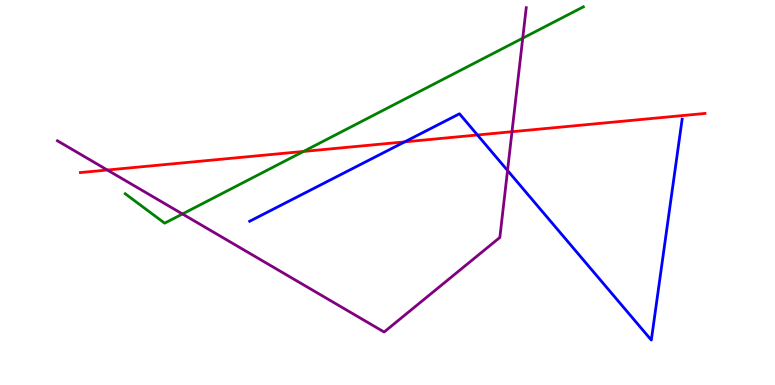[{'lines': ['blue', 'red'], 'intersections': [{'x': 5.22, 'y': 6.32}, {'x': 6.16, 'y': 6.49}]}, {'lines': ['green', 'red'], 'intersections': [{'x': 3.92, 'y': 6.07}]}, {'lines': ['purple', 'red'], 'intersections': [{'x': 1.39, 'y': 5.58}, {'x': 6.61, 'y': 6.58}]}, {'lines': ['blue', 'green'], 'intersections': []}, {'lines': ['blue', 'purple'], 'intersections': [{'x': 6.55, 'y': 5.57}]}, {'lines': ['green', 'purple'], 'intersections': [{'x': 2.35, 'y': 4.44}, {'x': 6.74, 'y': 9.01}]}]